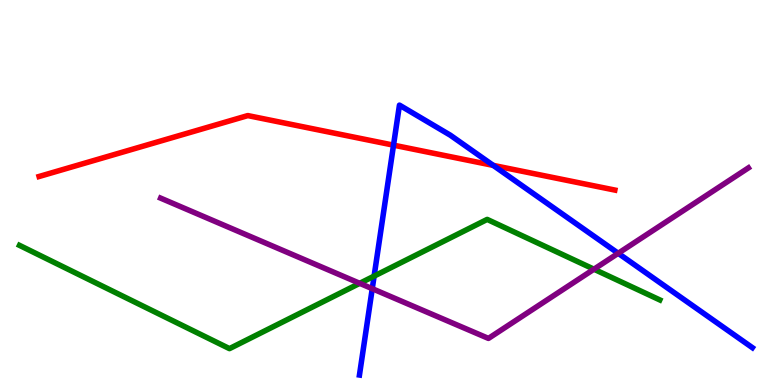[{'lines': ['blue', 'red'], 'intersections': [{'x': 5.08, 'y': 6.23}, {'x': 6.36, 'y': 5.7}]}, {'lines': ['green', 'red'], 'intersections': []}, {'lines': ['purple', 'red'], 'intersections': []}, {'lines': ['blue', 'green'], 'intersections': [{'x': 4.83, 'y': 2.83}]}, {'lines': ['blue', 'purple'], 'intersections': [{'x': 4.8, 'y': 2.5}, {'x': 7.98, 'y': 3.42}]}, {'lines': ['green', 'purple'], 'intersections': [{'x': 4.64, 'y': 2.64}, {'x': 7.66, 'y': 3.01}]}]